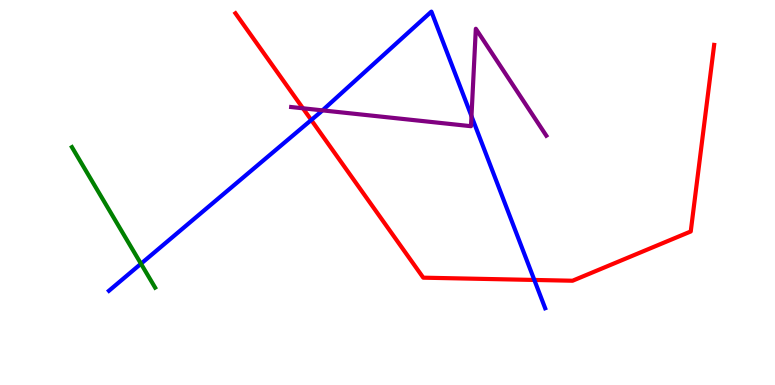[{'lines': ['blue', 'red'], 'intersections': [{'x': 4.02, 'y': 6.88}, {'x': 6.89, 'y': 2.73}]}, {'lines': ['green', 'red'], 'intersections': []}, {'lines': ['purple', 'red'], 'intersections': [{'x': 3.91, 'y': 7.19}]}, {'lines': ['blue', 'green'], 'intersections': [{'x': 1.82, 'y': 3.15}]}, {'lines': ['blue', 'purple'], 'intersections': [{'x': 4.16, 'y': 7.13}, {'x': 6.08, 'y': 6.98}]}, {'lines': ['green', 'purple'], 'intersections': []}]